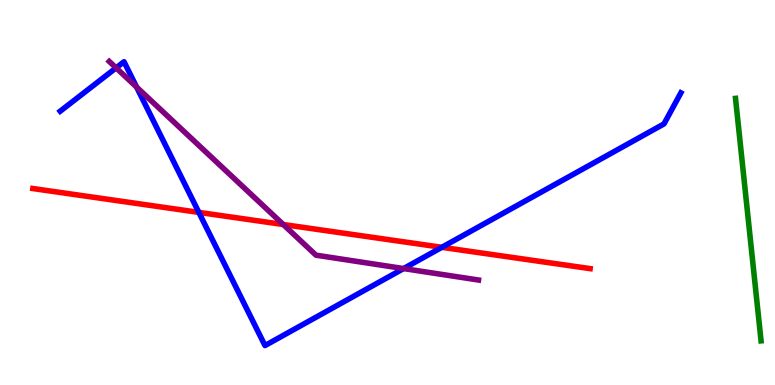[{'lines': ['blue', 'red'], 'intersections': [{'x': 2.57, 'y': 4.48}, {'x': 5.7, 'y': 3.58}]}, {'lines': ['green', 'red'], 'intersections': []}, {'lines': ['purple', 'red'], 'intersections': [{'x': 3.66, 'y': 4.17}]}, {'lines': ['blue', 'green'], 'intersections': []}, {'lines': ['blue', 'purple'], 'intersections': [{'x': 1.5, 'y': 8.24}, {'x': 1.76, 'y': 7.74}, {'x': 5.21, 'y': 3.02}]}, {'lines': ['green', 'purple'], 'intersections': []}]